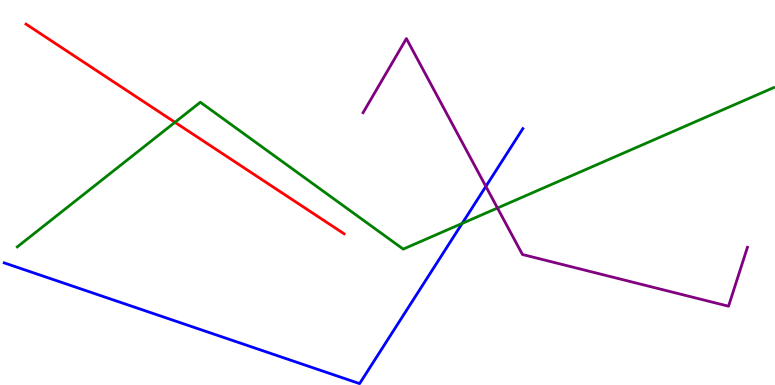[{'lines': ['blue', 'red'], 'intersections': []}, {'lines': ['green', 'red'], 'intersections': [{'x': 2.26, 'y': 6.82}]}, {'lines': ['purple', 'red'], 'intersections': []}, {'lines': ['blue', 'green'], 'intersections': [{'x': 5.96, 'y': 4.2}]}, {'lines': ['blue', 'purple'], 'intersections': [{'x': 6.27, 'y': 5.16}]}, {'lines': ['green', 'purple'], 'intersections': [{'x': 6.42, 'y': 4.6}]}]